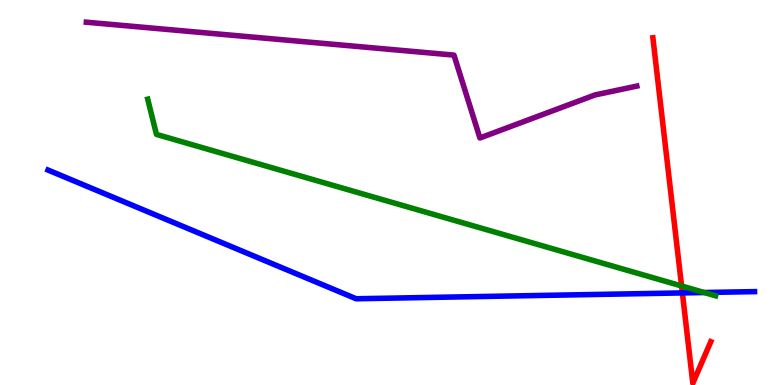[{'lines': ['blue', 'red'], 'intersections': [{'x': 8.8, 'y': 2.39}]}, {'lines': ['green', 'red'], 'intersections': [{'x': 8.79, 'y': 2.57}]}, {'lines': ['purple', 'red'], 'intersections': []}, {'lines': ['blue', 'green'], 'intersections': [{'x': 9.09, 'y': 2.4}]}, {'lines': ['blue', 'purple'], 'intersections': []}, {'lines': ['green', 'purple'], 'intersections': []}]